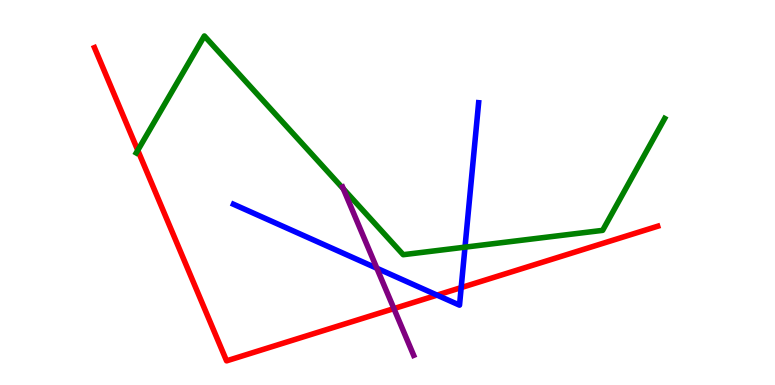[{'lines': ['blue', 'red'], 'intersections': [{'x': 5.64, 'y': 2.33}, {'x': 5.95, 'y': 2.53}]}, {'lines': ['green', 'red'], 'intersections': [{'x': 1.78, 'y': 6.1}]}, {'lines': ['purple', 'red'], 'intersections': [{'x': 5.08, 'y': 1.98}]}, {'lines': ['blue', 'green'], 'intersections': [{'x': 6.0, 'y': 3.58}]}, {'lines': ['blue', 'purple'], 'intersections': [{'x': 4.86, 'y': 3.03}]}, {'lines': ['green', 'purple'], 'intersections': [{'x': 4.43, 'y': 5.1}]}]